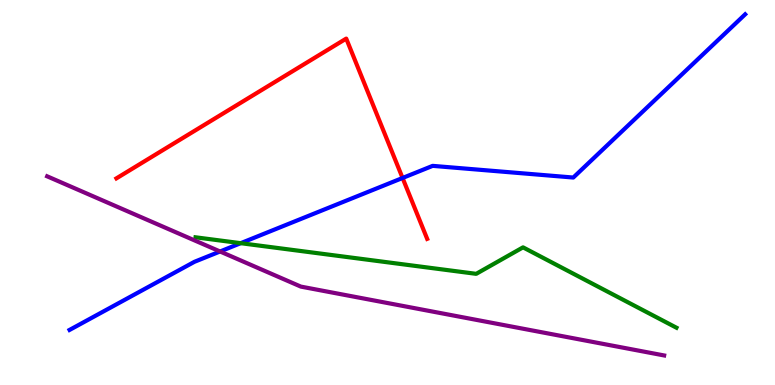[{'lines': ['blue', 'red'], 'intersections': [{'x': 5.19, 'y': 5.38}]}, {'lines': ['green', 'red'], 'intersections': []}, {'lines': ['purple', 'red'], 'intersections': []}, {'lines': ['blue', 'green'], 'intersections': [{'x': 3.11, 'y': 3.68}]}, {'lines': ['blue', 'purple'], 'intersections': [{'x': 2.84, 'y': 3.47}]}, {'lines': ['green', 'purple'], 'intersections': []}]